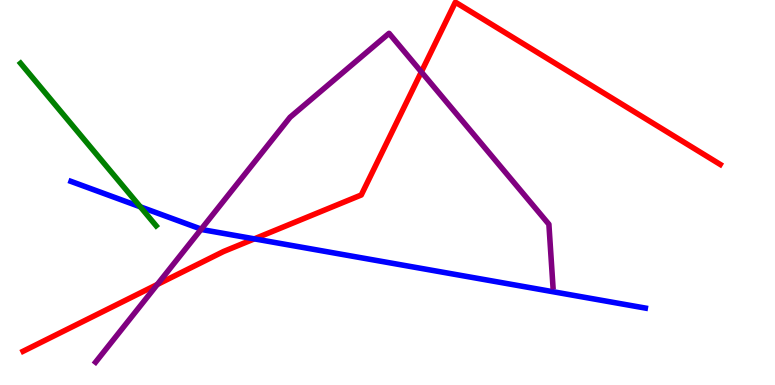[{'lines': ['blue', 'red'], 'intersections': [{'x': 3.28, 'y': 3.8}]}, {'lines': ['green', 'red'], 'intersections': []}, {'lines': ['purple', 'red'], 'intersections': [{'x': 2.03, 'y': 2.61}, {'x': 5.44, 'y': 8.13}]}, {'lines': ['blue', 'green'], 'intersections': [{'x': 1.81, 'y': 4.63}]}, {'lines': ['blue', 'purple'], 'intersections': [{'x': 2.6, 'y': 4.05}]}, {'lines': ['green', 'purple'], 'intersections': []}]